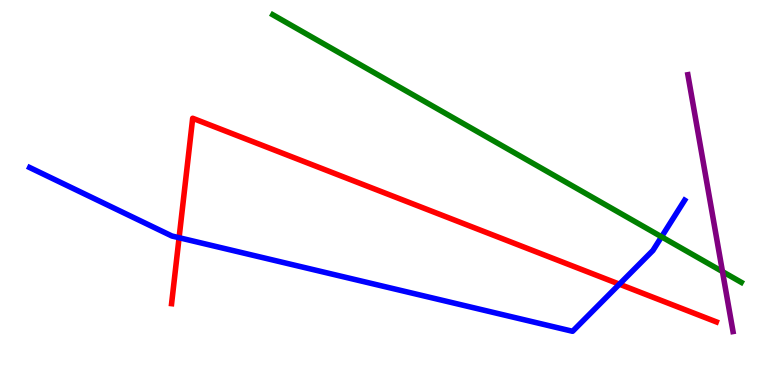[{'lines': ['blue', 'red'], 'intersections': [{'x': 2.31, 'y': 3.83}, {'x': 7.99, 'y': 2.62}]}, {'lines': ['green', 'red'], 'intersections': []}, {'lines': ['purple', 'red'], 'intersections': []}, {'lines': ['blue', 'green'], 'intersections': [{'x': 8.54, 'y': 3.85}]}, {'lines': ['blue', 'purple'], 'intersections': []}, {'lines': ['green', 'purple'], 'intersections': [{'x': 9.32, 'y': 2.95}]}]